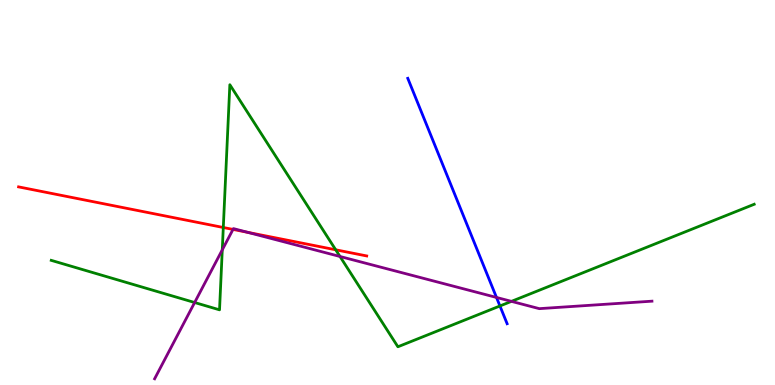[{'lines': ['blue', 'red'], 'intersections': []}, {'lines': ['green', 'red'], 'intersections': [{'x': 2.88, 'y': 4.09}, {'x': 4.33, 'y': 3.51}]}, {'lines': ['purple', 'red'], 'intersections': [{'x': 3.01, 'y': 4.04}, {'x': 3.2, 'y': 3.97}]}, {'lines': ['blue', 'green'], 'intersections': [{'x': 6.45, 'y': 2.05}]}, {'lines': ['blue', 'purple'], 'intersections': [{'x': 6.41, 'y': 2.27}]}, {'lines': ['green', 'purple'], 'intersections': [{'x': 2.51, 'y': 2.14}, {'x': 2.87, 'y': 3.51}, {'x': 4.39, 'y': 3.34}, {'x': 6.6, 'y': 2.17}]}]